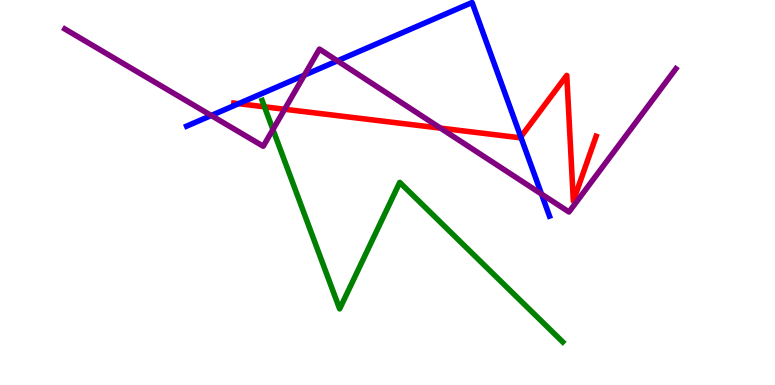[{'lines': ['blue', 'red'], 'intersections': [{'x': 3.08, 'y': 7.31}, {'x': 6.72, 'y': 6.44}]}, {'lines': ['green', 'red'], 'intersections': [{'x': 3.41, 'y': 7.23}]}, {'lines': ['purple', 'red'], 'intersections': [{'x': 3.67, 'y': 7.16}, {'x': 5.68, 'y': 6.67}]}, {'lines': ['blue', 'green'], 'intersections': []}, {'lines': ['blue', 'purple'], 'intersections': [{'x': 2.73, 'y': 7.0}, {'x': 3.93, 'y': 8.05}, {'x': 4.35, 'y': 8.42}, {'x': 6.99, 'y': 4.96}]}, {'lines': ['green', 'purple'], 'intersections': [{'x': 3.52, 'y': 6.64}]}]